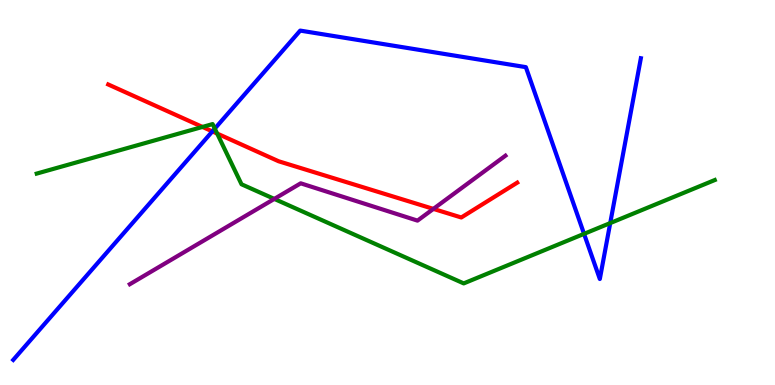[{'lines': ['blue', 'red'], 'intersections': [{'x': 2.74, 'y': 6.59}]}, {'lines': ['green', 'red'], 'intersections': [{'x': 2.61, 'y': 6.7}, {'x': 2.8, 'y': 6.53}]}, {'lines': ['purple', 'red'], 'intersections': [{'x': 5.59, 'y': 4.57}]}, {'lines': ['blue', 'green'], 'intersections': [{'x': 2.77, 'y': 6.66}, {'x': 7.54, 'y': 3.93}, {'x': 7.87, 'y': 4.21}]}, {'lines': ['blue', 'purple'], 'intersections': []}, {'lines': ['green', 'purple'], 'intersections': [{'x': 3.54, 'y': 4.83}]}]